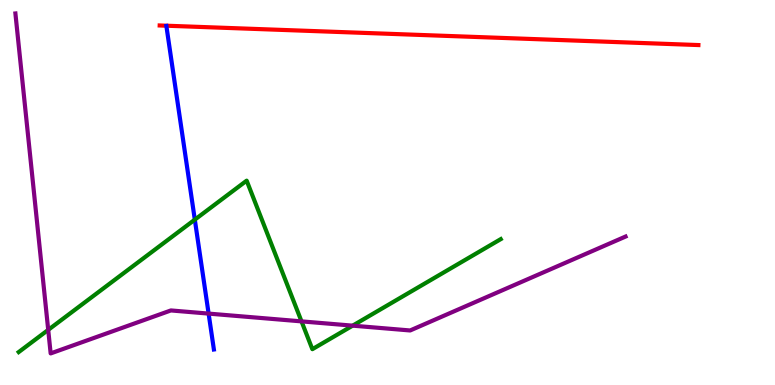[{'lines': ['blue', 'red'], 'intersections': []}, {'lines': ['green', 'red'], 'intersections': []}, {'lines': ['purple', 'red'], 'intersections': []}, {'lines': ['blue', 'green'], 'intersections': [{'x': 2.51, 'y': 4.3}]}, {'lines': ['blue', 'purple'], 'intersections': [{'x': 2.69, 'y': 1.85}]}, {'lines': ['green', 'purple'], 'intersections': [{'x': 0.622, 'y': 1.43}, {'x': 3.89, 'y': 1.65}, {'x': 4.55, 'y': 1.54}]}]